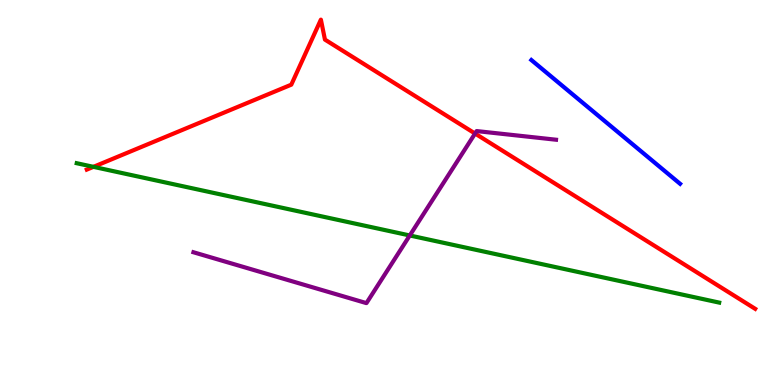[{'lines': ['blue', 'red'], 'intersections': []}, {'lines': ['green', 'red'], 'intersections': [{'x': 1.21, 'y': 5.67}]}, {'lines': ['purple', 'red'], 'intersections': [{'x': 6.13, 'y': 6.53}]}, {'lines': ['blue', 'green'], 'intersections': []}, {'lines': ['blue', 'purple'], 'intersections': []}, {'lines': ['green', 'purple'], 'intersections': [{'x': 5.29, 'y': 3.88}]}]